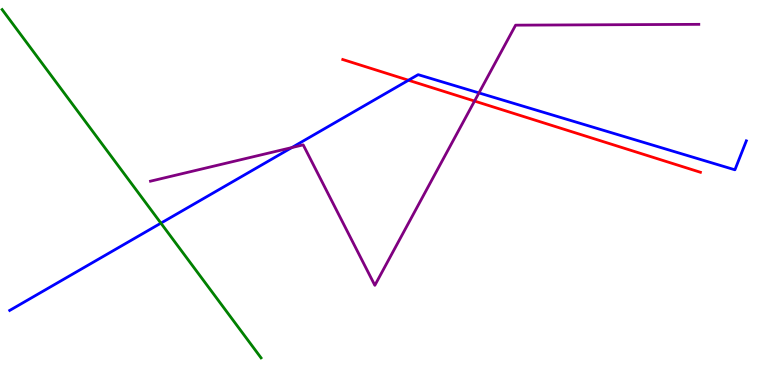[{'lines': ['blue', 'red'], 'intersections': [{'x': 5.27, 'y': 7.92}]}, {'lines': ['green', 'red'], 'intersections': []}, {'lines': ['purple', 'red'], 'intersections': [{'x': 6.12, 'y': 7.38}]}, {'lines': ['blue', 'green'], 'intersections': [{'x': 2.08, 'y': 4.2}]}, {'lines': ['blue', 'purple'], 'intersections': [{'x': 3.77, 'y': 6.17}, {'x': 6.18, 'y': 7.59}]}, {'lines': ['green', 'purple'], 'intersections': []}]